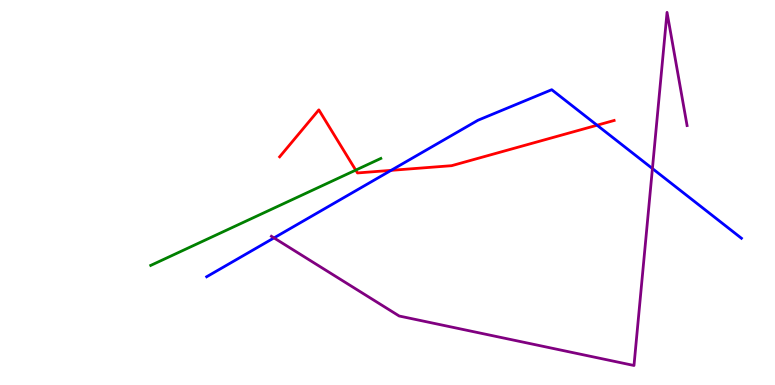[{'lines': ['blue', 'red'], 'intersections': [{'x': 5.05, 'y': 5.58}, {'x': 7.7, 'y': 6.75}]}, {'lines': ['green', 'red'], 'intersections': [{'x': 4.59, 'y': 5.58}]}, {'lines': ['purple', 'red'], 'intersections': []}, {'lines': ['blue', 'green'], 'intersections': []}, {'lines': ['blue', 'purple'], 'intersections': [{'x': 3.54, 'y': 3.82}, {'x': 8.42, 'y': 5.62}]}, {'lines': ['green', 'purple'], 'intersections': []}]